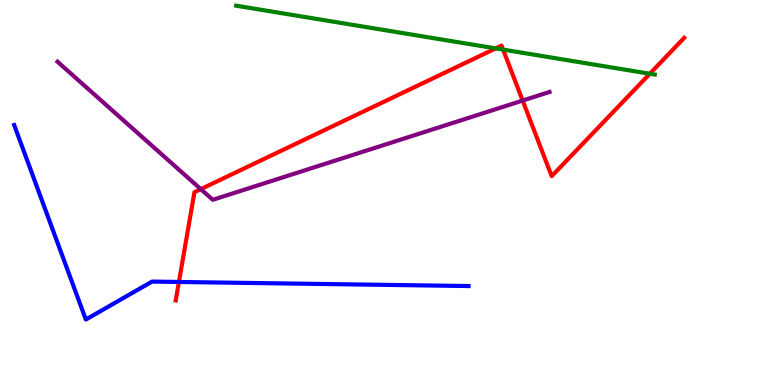[{'lines': ['blue', 'red'], 'intersections': [{'x': 2.31, 'y': 2.68}]}, {'lines': ['green', 'red'], 'intersections': [{'x': 6.4, 'y': 8.74}, {'x': 6.49, 'y': 8.71}, {'x': 8.38, 'y': 8.08}]}, {'lines': ['purple', 'red'], 'intersections': [{'x': 2.59, 'y': 5.09}, {'x': 6.74, 'y': 7.39}]}, {'lines': ['blue', 'green'], 'intersections': []}, {'lines': ['blue', 'purple'], 'intersections': []}, {'lines': ['green', 'purple'], 'intersections': []}]